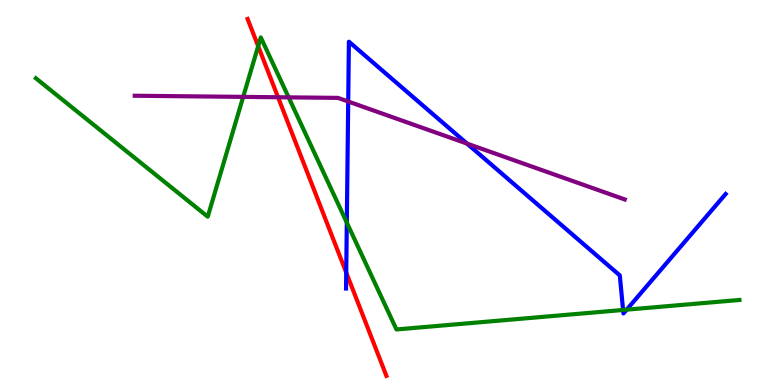[{'lines': ['blue', 'red'], 'intersections': [{'x': 4.47, 'y': 2.92}]}, {'lines': ['green', 'red'], 'intersections': [{'x': 3.33, 'y': 8.8}]}, {'lines': ['purple', 'red'], 'intersections': [{'x': 3.59, 'y': 7.47}]}, {'lines': ['blue', 'green'], 'intersections': [{'x': 4.47, 'y': 4.22}, {'x': 8.04, 'y': 1.95}, {'x': 8.09, 'y': 1.96}]}, {'lines': ['blue', 'purple'], 'intersections': [{'x': 4.49, 'y': 7.36}, {'x': 6.03, 'y': 6.27}]}, {'lines': ['green', 'purple'], 'intersections': [{'x': 3.14, 'y': 7.48}, {'x': 3.72, 'y': 7.47}]}]